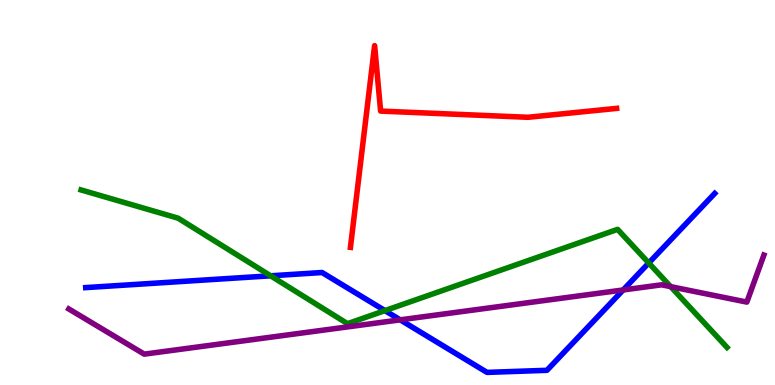[{'lines': ['blue', 'red'], 'intersections': []}, {'lines': ['green', 'red'], 'intersections': []}, {'lines': ['purple', 'red'], 'intersections': []}, {'lines': ['blue', 'green'], 'intersections': [{'x': 3.49, 'y': 2.84}, {'x': 4.97, 'y': 1.93}, {'x': 8.37, 'y': 3.17}]}, {'lines': ['blue', 'purple'], 'intersections': [{'x': 5.16, 'y': 1.69}, {'x': 8.04, 'y': 2.47}]}, {'lines': ['green', 'purple'], 'intersections': [{'x': 8.65, 'y': 2.55}]}]